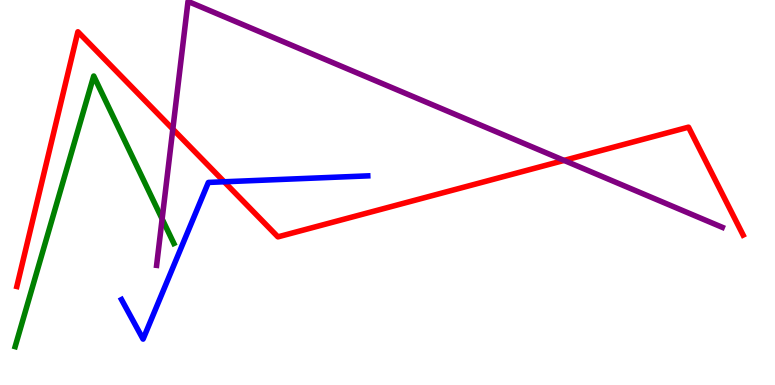[{'lines': ['blue', 'red'], 'intersections': [{'x': 2.89, 'y': 5.28}]}, {'lines': ['green', 'red'], 'intersections': []}, {'lines': ['purple', 'red'], 'intersections': [{'x': 2.23, 'y': 6.65}, {'x': 7.28, 'y': 5.83}]}, {'lines': ['blue', 'green'], 'intersections': []}, {'lines': ['blue', 'purple'], 'intersections': []}, {'lines': ['green', 'purple'], 'intersections': [{'x': 2.09, 'y': 4.31}]}]